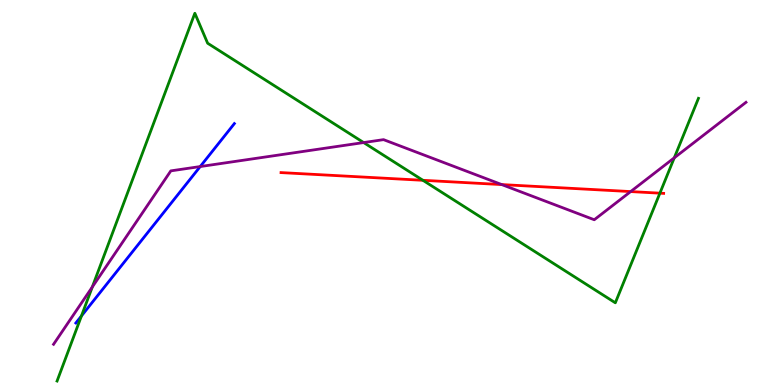[{'lines': ['blue', 'red'], 'intersections': []}, {'lines': ['green', 'red'], 'intersections': [{'x': 5.46, 'y': 5.32}, {'x': 8.51, 'y': 4.98}]}, {'lines': ['purple', 'red'], 'intersections': [{'x': 6.47, 'y': 5.21}, {'x': 8.14, 'y': 5.02}]}, {'lines': ['blue', 'green'], 'intersections': [{'x': 1.05, 'y': 1.79}]}, {'lines': ['blue', 'purple'], 'intersections': [{'x': 2.58, 'y': 5.67}]}, {'lines': ['green', 'purple'], 'intersections': [{'x': 1.19, 'y': 2.54}, {'x': 4.69, 'y': 6.3}, {'x': 8.7, 'y': 5.9}]}]